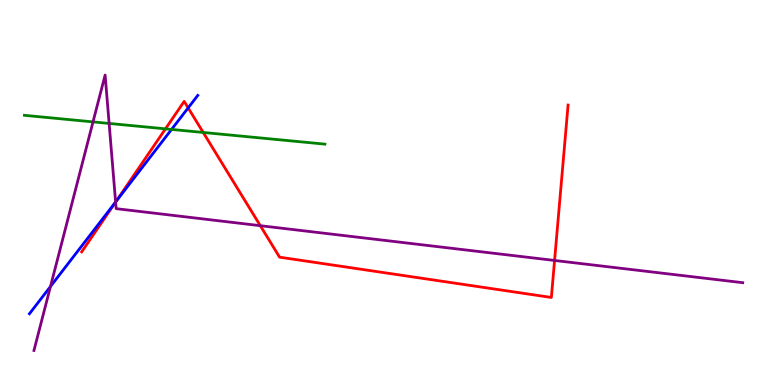[{'lines': ['blue', 'red'], 'intersections': [{'x': 1.5, 'y': 4.77}, {'x': 2.43, 'y': 7.2}]}, {'lines': ['green', 'red'], 'intersections': [{'x': 2.14, 'y': 6.65}, {'x': 2.62, 'y': 6.56}]}, {'lines': ['purple', 'red'], 'intersections': [{'x': 1.49, 'y': 4.75}, {'x': 3.36, 'y': 4.14}, {'x': 7.16, 'y': 3.23}]}, {'lines': ['blue', 'green'], 'intersections': [{'x': 2.21, 'y': 6.64}]}, {'lines': ['blue', 'purple'], 'intersections': [{'x': 0.651, 'y': 2.56}, {'x': 1.49, 'y': 4.75}]}, {'lines': ['green', 'purple'], 'intersections': [{'x': 1.2, 'y': 6.83}, {'x': 1.41, 'y': 6.79}]}]